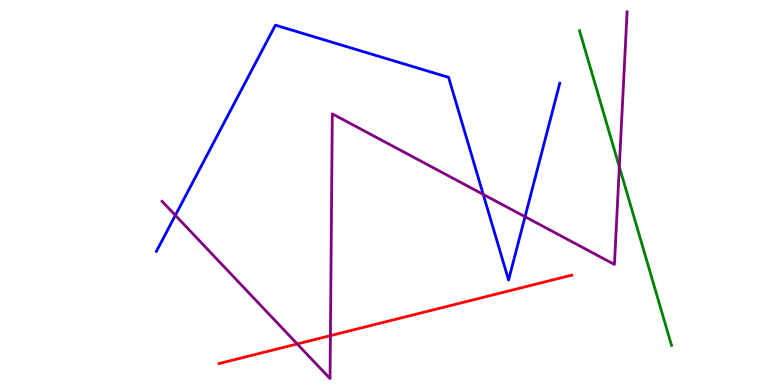[{'lines': ['blue', 'red'], 'intersections': []}, {'lines': ['green', 'red'], 'intersections': []}, {'lines': ['purple', 'red'], 'intersections': [{'x': 3.84, 'y': 1.07}, {'x': 4.26, 'y': 1.28}]}, {'lines': ['blue', 'green'], 'intersections': []}, {'lines': ['blue', 'purple'], 'intersections': [{'x': 2.26, 'y': 4.41}, {'x': 6.24, 'y': 4.95}, {'x': 6.77, 'y': 4.37}]}, {'lines': ['green', 'purple'], 'intersections': [{'x': 7.99, 'y': 5.67}]}]